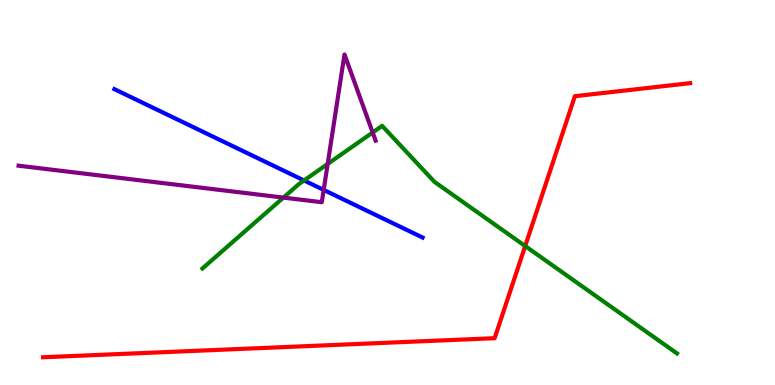[{'lines': ['blue', 'red'], 'intersections': []}, {'lines': ['green', 'red'], 'intersections': [{'x': 6.78, 'y': 3.61}]}, {'lines': ['purple', 'red'], 'intersections': []}, {'lines': ['blue', 'green'], 'intersections': [{'x': 3.92, 'y': 5.31}]}, {'lines': ['blue', 'purple'], 'intersections': [{'x': 4.18, 'y': 5.07}]}, {'lines': ['green', 'purple'], 'intersections': [{'x': 3.66, 'y': 4.87}, {'x': 4.23, 'y': 5.74}, {'x': 4.81, 'y': 6.56}]}]